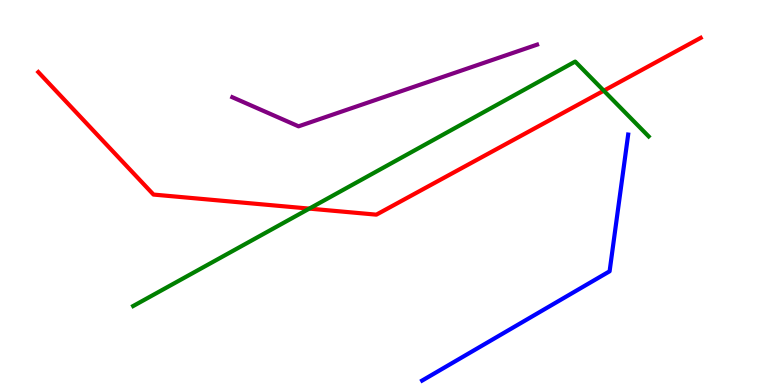[{'lines': ['blue', 'red'], 'intersections': []}, {'lines': ['green', 'red'], 'intersections': [{'x': 3.99, 'y': 4.58}, {'x': 7.79, 'y': 7.64}]}, {'lines': ['purple', 'red'], 'intersections': []}, {'lines': ['blue', 'green'], 'intersections': []}, {'lines': ['blue', 'purple'], 'intersections': []}, {'lines': ['green', 'purple'], 'intersections': []}]